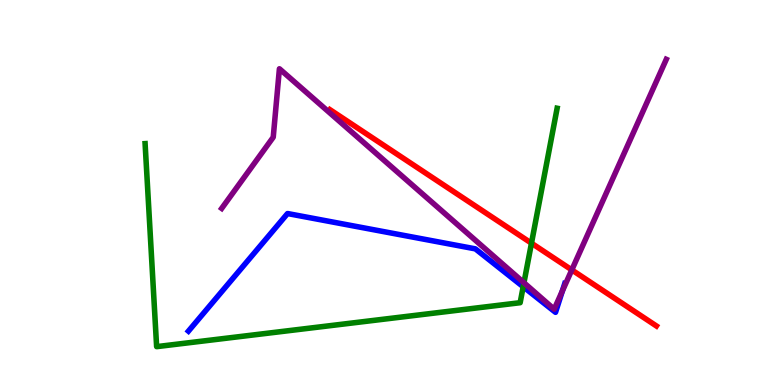[{'lines': ['blue', 'red'], 'intersections': []}, {'lines': ['green', 'red'], 'intersections': [{'x': 6.86, 'y': 3.68}]}, {'lines': ['purple', 'red'], 'intersections': [{'x': 7.38, 'y': 2.99}]}, {'lines': ['blue', 'green'], 'intersections': [{'x': 6.75, 'y': 2.55}]}, {'lines': ['blue', 'purple'], 'intersections': [{'x': 7.26, 'y': 2.44}]}, {'lines': ['green', 'purple'], 'intersections': [{'x': 6.76, 'y': 2.66}]}]